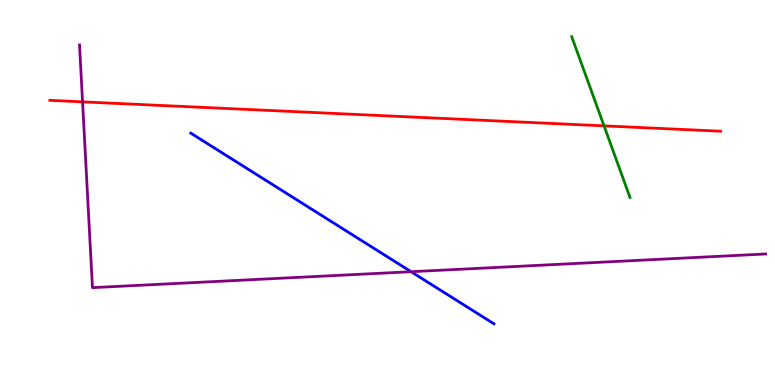[{'lines': ['blue', 'red'], 'intersections': []}, {'lines': ['green', 'red'], 'intersections': [{'x': 7.79, 'y': 6.73}]}, {'lines': ['purple', 'red'], 'intersections': [{'x': 1.07, 'y': 7.35}]}, {'lines': ['blue', 'green'], 'intersections': []}, {'lines': ['blue', 'purple'], 'intersections': [{'x': 5.3, 'y': 2.94}]}, {'lines': ['green', 'purple'], 'intersections': []}]